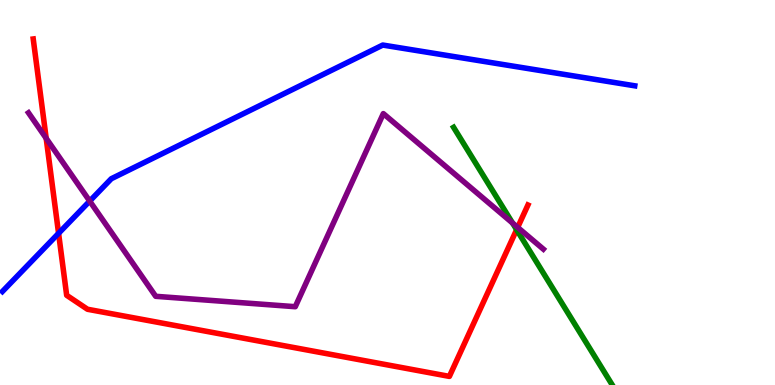[{'lines': ['blue', 'red'], 'intersections': [{'x': 0.756, 'y': 3.94}]}, {'lines': ['green', 'red'], 'intersections': [{'x': 6.67, 'y': 4.03}]}, {'lines': ['purple', 'red'], 'intersections': [{'x': 0.596, 'y': 6.41}, {'x': 6.68, 'y': 4.09}]}, {'lines': ['blue', 'green'], 'intersections': []}, {'lines': ['blue', 'purple'], 'intersections': [{'x': 1.16, 'y': 4.78}]}, {'lines': ['green', 'purple'], 'intersections': [{'x': 6.61, 'y': 4.21}]}]